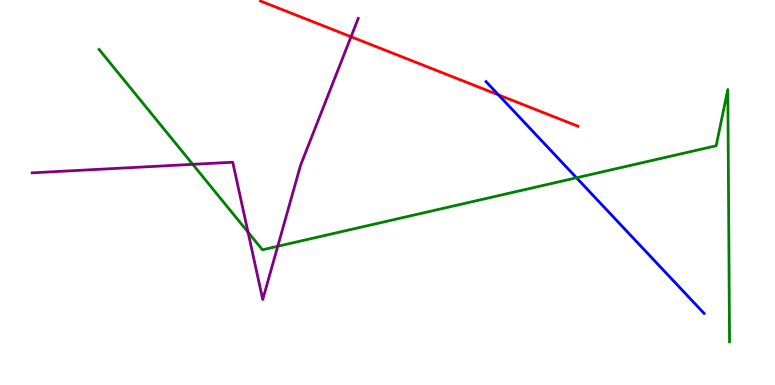[{'lines': ['blue', 'red'], 'intersections': [{'x': 6.43, 'y': 7.54}]}, {'lines': ['green', 'red'], 'intersections': []}, {'lines': ['purple', 'red'], 'intersections': [{'x': 4.53, 'y': 9.05}]}, {'lines': ['blue', 'green'], 'intersections': [{'x': 7.44, 'y': 5.38}]}, {'lines': ['blue', 'purple'], 'intersections': []}, {'lines': ['green', 'purple'], 'intersections': [{'x': 2.49, 'y': 5.73}, {'x': 3.2, 'y': 3.97}, {'x': 3.58, 'y': 3.6}]}]